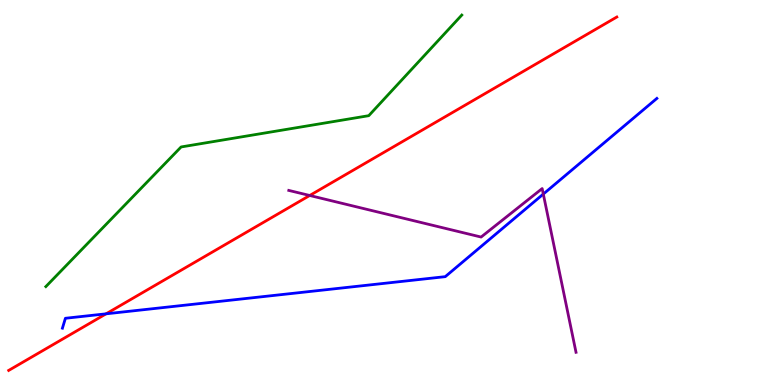[{'lines': ['blue', 'red'], 'intersections': [{'x': 1.37, 'y': 1.85}]}, {'lines': ['green', 'red'], 'intersections': []}, {'lines': ['purple', 'red'], 'intersections': [{'x': 4.0, 'y': 4.92}]}, {'lines': ['blue', 'green'], 'intersections': []}, {'lines': ['blue', 'purple'], 'intersections': [{'x': 7.01, 'y': 4.96}]}, {'lines': ['green', 'purple'], 'intersections': []}]